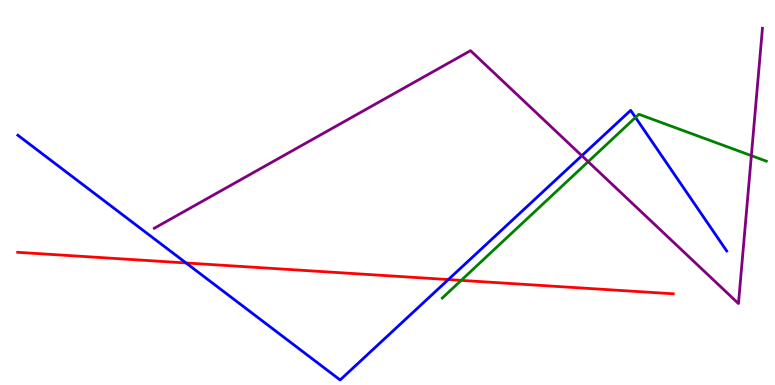[{'lines': ['blue', 'red'], 'intersections': [{'x': 2.4, 'y': 3.17}, {'x': 5.78, 'y': 2.74}]}, {'lines': ['green', 'red'], 'intersections': [{'x': 5.95, 'y': 2.72}]}, {'lines': ['purple', 'red'], 'intersections': []}, {'lines': ['blue', 'green'], 'intersections': [{'x': 8.2, 'y': 6.95}]}, {'lines': ['blue', 'purple'], 'intersections': [{'x': 7.51, 'y': 5.96}]}, {'lines': ['green', 'purple'], 'intersections': [{'x': 7.59, 'y': 5.8}, {'x': 9.69, 'y': 5.96}]}]